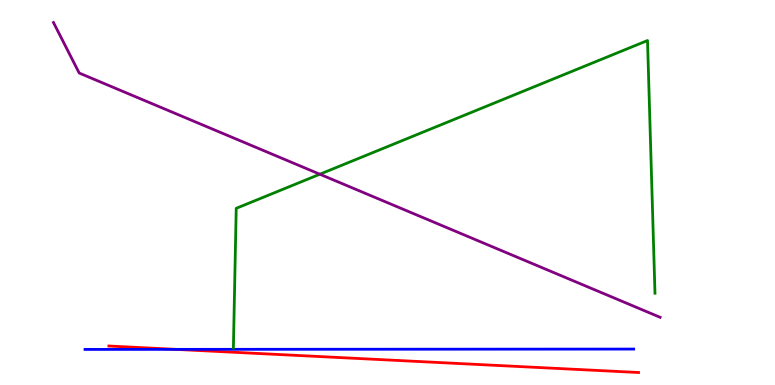[{'lines': ['blue', 'red'], 'intersections': [{'x': 2.27, 'y': 0.926}]}, {'lines': ['green', 'red'], 'intersections': []}, {'lines': ['purple', 'red'], 'intersections': []}, {'lines': ['blue', 'green'], 'intersections': []}, {'lines': ['blue', 'purple'], 'intersections': []}, {'lines': ['green', 'purple'], 'intersections': [{'x': 4.13, 'y': 5.47}]}]